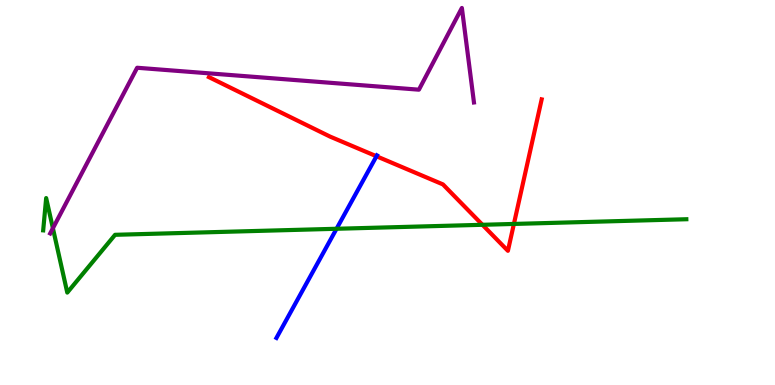[{'lines': ['blue', 'red'], 'intersections': [{'x': 4.86, 'y': 5.94}]}, {'lines': ['green', 'red'], 'intersections': [{'x': 6.23, 'y': 4.16}, {'x': 6.63, 'y': 4.18}]}, {'lines': ['purple', 'red'], 'intersections': []}, {'lines': ['blue', 'green'], 'intersections': [{'x': 4.34, 'y': 4.06}]}, {'lines': ['blue', 'purple'], 'intersections': []}, {'lines': ['green', 'purple'], 'intersections': [{'x': 0.683, 'y': 4.07}]}]